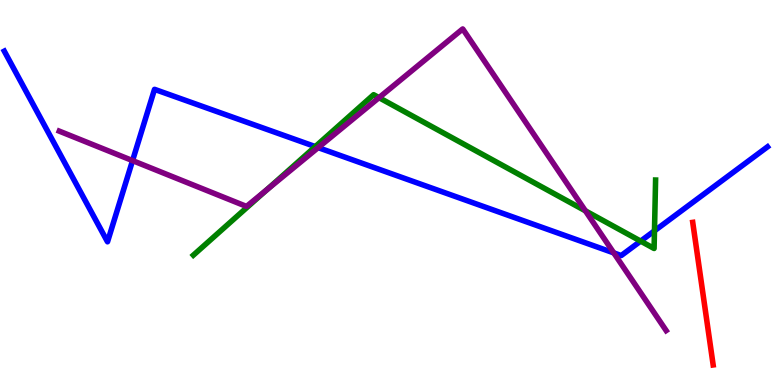[{'lines': ['blue', 'red'], 'intersections': []}, {'lines': ['green', 'red'], 'intersections': []}, {'lines': ['purple', 'red'], 'intersections': []}, {'lines': ['blue', 'green'], 'intersections': [{'x': 4.07, 'y': 6.19}, {'x': 8.27, 'y': 3.74}, {'x': 8.44, 'y': 4.0}]}, {'lines': ['blue', 'purple'], 'intersections': [{'x': 1.71, 'y': 5.83}, {'x': 4.11, 'y': 6.17}, {'x': 7.92, 'y': 3.43}]}, {'lines': ['green', 'purple'], 'intersections': [{'x': 3.44, 'y': 5.07}, {'x': 4.89, 'y': 7.46}, {'x': 7.55, 'y': 4.52}]}]